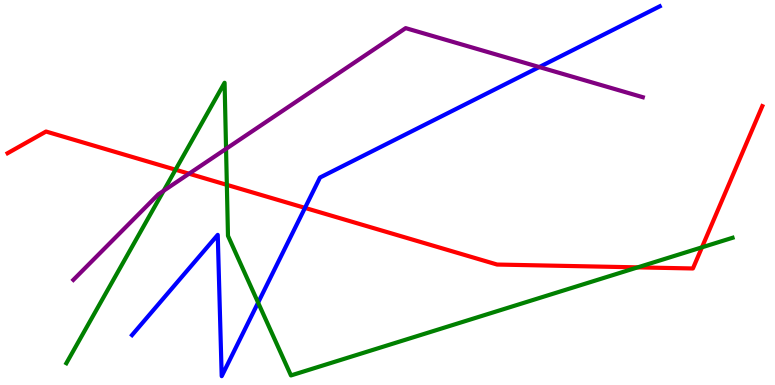[{'lines': ['blue', 'red'], 'intersections': [{'x': 3.94, 'y': 4.6}]}, {'lines': ['green', 'red'], 'intersections': [{'x': 2.26, 'y': 5.59}, {'x': 2.93, 'y': 5.2}, {'x': 8.23, 'y': 3.06}, {'x': 9.06, 'y': 3.58}]}, {'lines': ['purple', 'red'], 'intersections': [{'x': 2.44, 'y': 5.49}]}, {'lines': ['blue', 'green'], 'intersections': [{'x': 3.33, 'y': 2.14}]}, {'lines': ['blue', 'purple'], 'intersections': [{'x': 6.96, 'y': 8.26}]}, {'lines': ['green', 'purple'], 'intersections': [{'x': 2.11, 'y': 5.05}, {'x': 2.92, 'y': 6.13}]}]